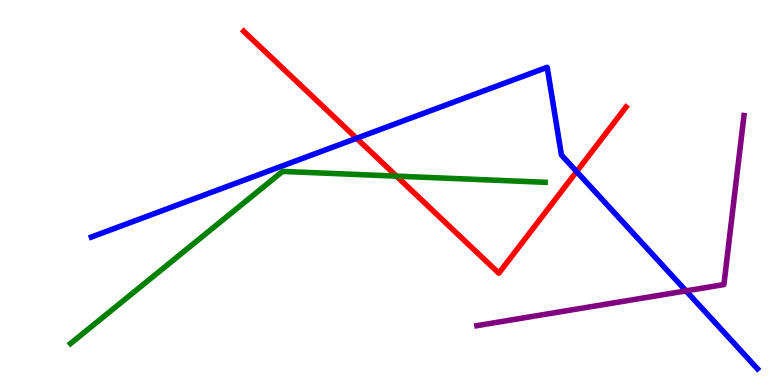[{'lines': ['blue', 'red'], 'intersections': [{'x': 4.6, 'y': 6.41}, {'x': 7.44, 'y': 5.54}]}, {'lines': ['green', 'red'], 'intersections': [{'x': 5.12, 'y': 5.43}]}, {'lines': ['purple', 'red'], 'intersections': []}, {'lines': ['blue', 'green'], 'intersections': []}, {'lines': ['blue', 'purple'], 'intersections': [{'x': 8.85, 'y': 2.44}]}, {'lines': ['green', 'purple'], 'intersections': []}]